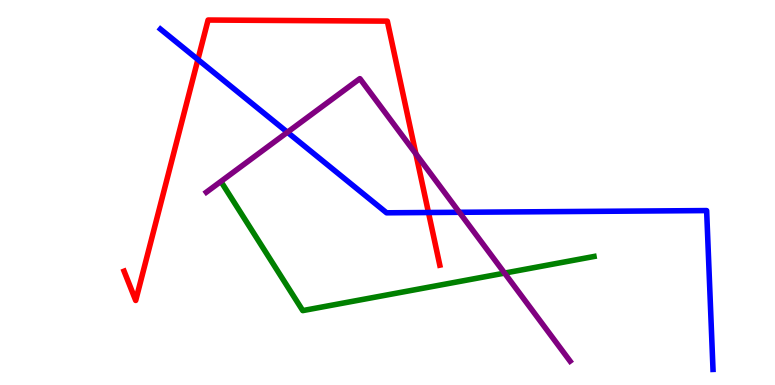[{'lines': ['blue', 'red'], 'intersections': [{'x': 2.55, 'y': 8.45}, {'x': 5.53, 'y': 4.48}]}, {'lines': ['green', 'red'], 'intersections': []}, {'lines': ['purple', 'red'], 'intersections': [{'x': 5.37, 'y': 6.0}]}, {'lines': ['blue', 'green'], 'intersections': []}, {'lines': ['blue', 'purple'], 'intersections': [{'x': 3.71, 'y': 6.57}, {'x': 5.93, 'y': 4.49}]}, {'lines': ['green', 'purple'], 'intersections': [{'x': 6.51, 'y': 2.91}]}]